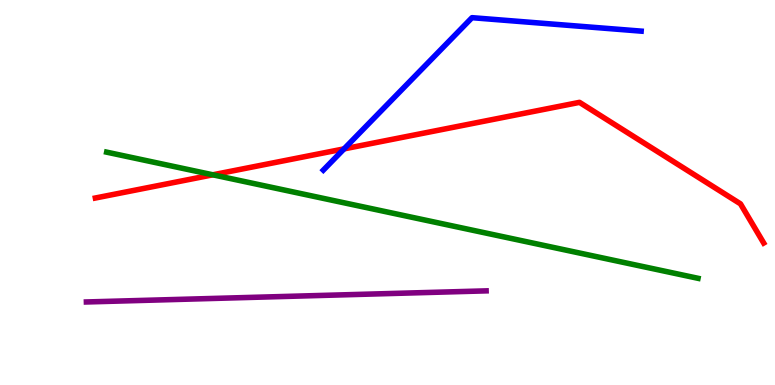[{'lines': ['blue', 'red'], 'intersections': [{'x': 4.44, 'y': 6.13}]}, {'lines': ['green', 'red'], 'intersections': [{'x': 2.75, 'y': 5.46}]}, {'lines': ['purple', 'red'], 'intersections': []}, {'lines': ['blue', 'green'], 'intersections': []}, {'lines': ['blue', 'purple'], 'intersections': []}, {'lines': ['green', 'purple'], 'intersections': []}]